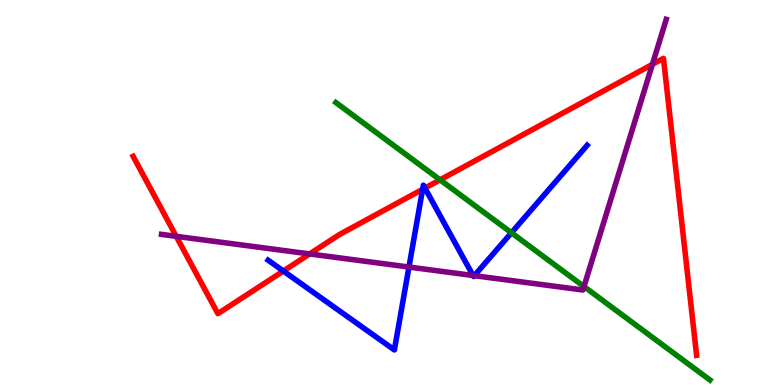[{'lines': ['blue', 'red'], 'intersections': [{'x': 3.66, 'y': 2.96}, {'x': 5.45, 'y': 5.08}, {'x': 5.48, 'y': 5.12}]}, {'lines': ['green', 'red'], 'intersections': [{'x': 5.68, 'y': 5.33}]}, {'lines': ['purple', 'red'], 'intersections': [{'x': 2.27, 'y': 3.86}, {'x': 4.0, 'y': 3.4}, {'x': 8.42, 'y': 8.33}]}, {'lines': ['blue', 'green'], 'intersections': [{'x': 6.6, 'y': 3.95}]}, {'lines': ['blue', 'purple'], 'intersections': [{'x': 5.28, 'y': 3.06}, {'x': 6.1, 'y': 2.84}, {'x': 6.12, 'y': 2.84}]}, {'lines': ['green', 'purple'], 'intersections': [{'x': 7.54, 'y': 2.56}]}]